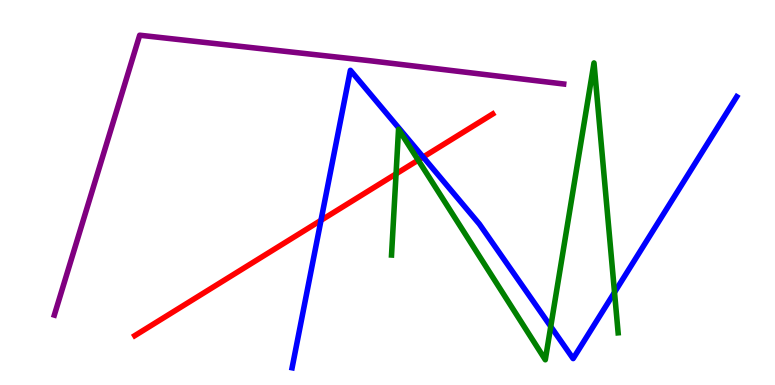[{'lines': ['blue', 'red'], 'intersections': [{'x': 4.14, 'y': 4.28}, {'x': 5.46, 'y': 5.92}]}, {'lines': ['green', 'red'], 'intersections': [{'x': 5.11, 'y': 5.48}, {'x': 5.4, 'y': 5.84}]}, {'lines': ['purple', 'red'], 'intersections': []}, {'lines': ['blue', 'green'], 'intersections': [{'x': 7.11, 'y': 1.52}, {'x': 7.93, 'y': 2.41}]}, {'lines': ['blue', 'purple'], 'intersections': []}, {'lines': ['green', 'purple'], 'intersections': []}]